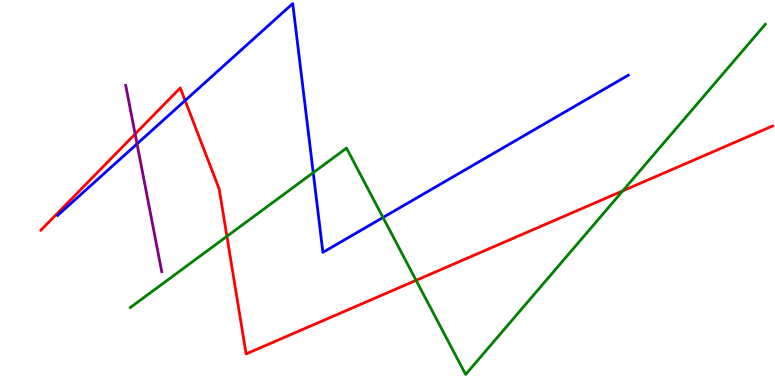[{'lines': ['blue', 'red'], 'intersections': [{'x': 2.39, 'y': 7.39}]}, {'lines': ['green', 'red'], 'intersections': [{'x': 2.93, 'y': 3.86}, {'x': 5.37, 'y': 2.72}, {'x': 8.04, 'y': 5.04}]}, {'lines': ['purple', 'red'], 'intersections': [{'x': 1.74, 'y': 6.52}]}, {'lines': ['blue', 'green'], 'intersections': [{'x': 4.04, 'y': 5.52}, {'x': 4.94, 'y': 4.35}]}, {'lines': ['blue', 'purple'], 'intersections': [{'x': 1.77, 'y': 6.26}]}, {'lines': ['green', 'purple'], 'intersections': []}]